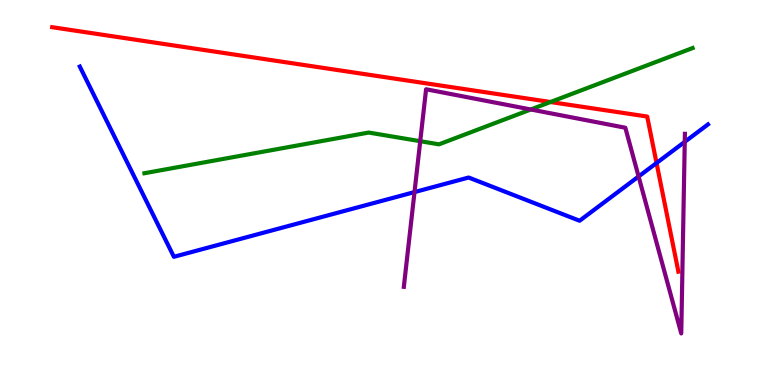[{'lines': ['blue', 'red'], 'intersections': [{'x': 8.47, 'y': 5.77}]}, {'lines': ['green', 'red'], 'intersections': [{'x': 7.1, 'y': 7.35}]}, {'lines': ['purple', 'red'], 'intersections': []}, {'lines': ['blue', 'green'], 'intersections': []}, {'lines': ['blue', 'purple'], 'intersections': [{'x': 5.35, 'y': 5.01}, {'x': 8.24, 'y': 5.42}, {'x': 8.84, 'y': 6.32}]}, {'lines': ['green', 'purple'], 'intersections': [{'x': 5.42, 'y': 6.33}, {'x': 6.85, 'y': 7.16}]}]